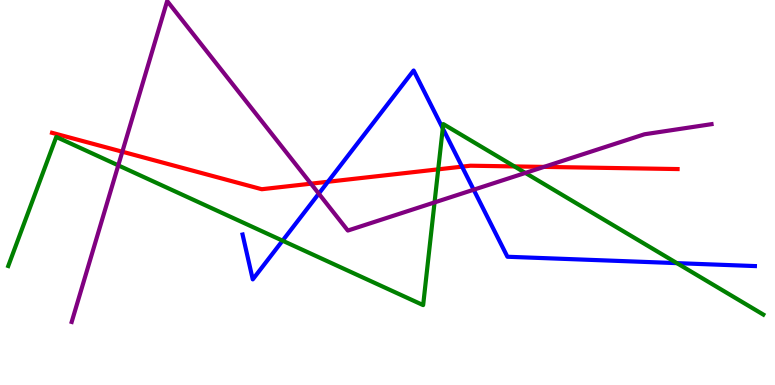[{'lines': ['blue', 'red'], 'intersections': [{'x': 4.23, 'y': 5.28}, {'x': 5.96, 'y': 5.67}]}, {'lines': ['green', 'red'], 'intersections': [{'x': 5.65, 'y': 5.6}, {'x': 6.64, 'y': 5.68}]}, {'lines': ['purple', 'red'], 'intersections': [{'x': 1.58, 'y': 6.06}, {'x': 4.01, 'y': 5.23}, {'x': 7.02, 'y': 5.67}]}, {'lines': ['blue', 'green'], 'intersections': [{'x': 3.65, 'y': 3.75}, {'x': 5.71, 'y': 6.67}, {'x': 8.73, 'y': 3.17}]}, {'lines': ['blue', 'purple'], 'intersections': [{'x': 4.11, 'y': 4.97}, {'x': 6.11, 'y': 5.07}]}, {'lines': ['green', 'purple'], 'intersections': [{'x': 1.53, 'y': 5.7}, {'x': 5.61, 'y': 4.74}, {'x': 6.78, 'y': 5.51}]}]